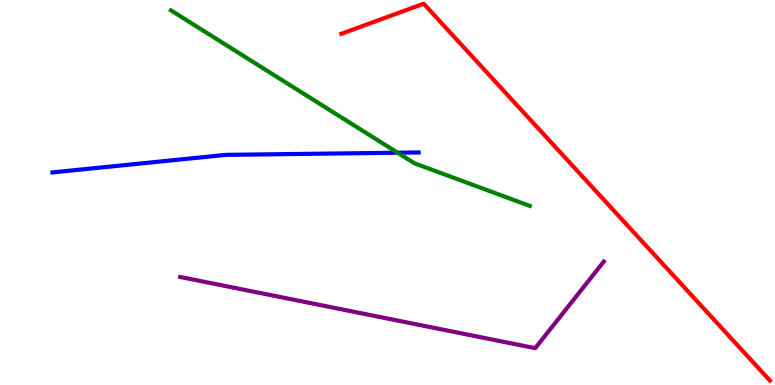[{'lines': ['blue', 'red'], 'intersections': []}, {'lines': ['green', 'red'], 'intersections': []}, {'lines': ['purple', 'red'], 'intersections': []}, {'lines': ['blue', 'green'], 'intersections': [{'x': 5.13, 'y': 6.03}]}, {'lines': ['blue', 'purple'], 'intersections': []}, {'lines': ['green', 'purple'], 'intersections': []}]